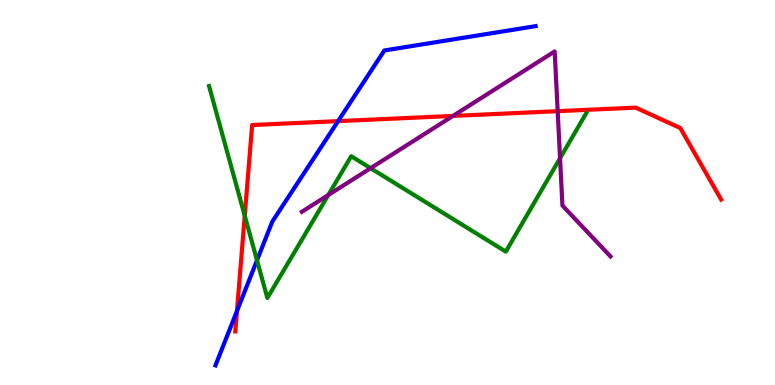[{'lines': ['blue', 'red'], 'intersections': [{'x': 3.06, 'y': 1.92}, {'x': 4.36, 'y': 6.85}]}, {'lines': ['green', 'red'], 'intersections': [{'x': 3.16, 'y': 4.4}]}, {'lines': ['purple', 'red'], 'intersections': [{'x': 5.85, 'y': 6.99}, {'x': 7.2, 'y': 7.11}]}, {'lines': ['blue', 'green'], 'intersections': [{'x': 3.32, 'y': 3.24}]}, {'lines': ['blue', 'purple'], 'intersections': []}, {'lines': ['green', 'purple'], 'intersections': [{'x': 4.24, 'y': 4.93}, {'x': 4.78, 'y': 5.63}, {'x': 7.23, 'y': 5.89}]}]